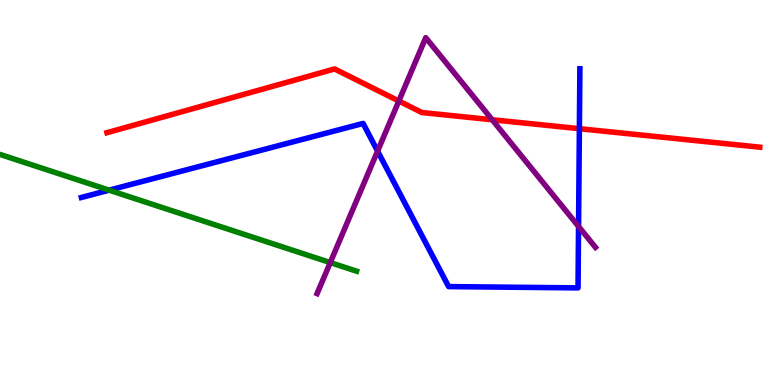[{'lines': ['blue', 'red'], 'intersections': [{'x': 7.48, 'y': 6.66}]}, {'lines': ['green', 'red'], 'intersections': []}, {'lines': ['purple', 'red'], 'intersections': [{'x': 5.15, 'y': 7.38}, {'x': 6.35, 'y': 6.89}]}, {'lines': ['blue', 'green'], 'intersections': [{'x': 1.41, 'y': 5.06}]}, {'lines': ['blue', 'purple'], 'intersections': [{'x': 4.87, 'y': 6.08}, {'x': 7.47, 'y': 4.12}]}, {'lines': ['green', 'purple'], 'intersections': [{'x': 4.26, 'y': 3.18}]}]